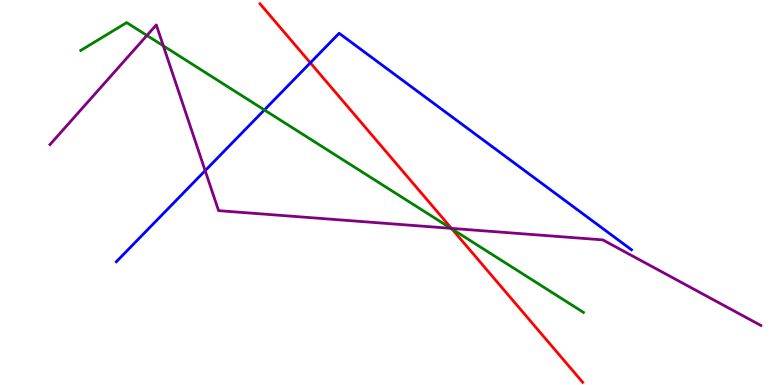[{'lines': ['blue', 'red'], 'intersections': [{'x': 4.0, 'y': 8.37}]}, {'lines': ['green', 'red'], 'intersections': [{'x': 5.83, 'y': 4.05}]}, {'lines': ['purple', 'red'], 'intersections': [{'x': 5.83, 'y': 4.07}]}, {'lines': ['blue', 'green'], 'intersections': [{'x': 3.41, 'y': 7.14}]}, {'lines': ['blue', 'purple'], 'intersections': [{'x': 2.65, 'y': 5.57}]}, {'lines': ['green', 'purple'], 'intersections': [{'x': 1.9, 'y': 9.08}, {'x': 2.11, 'y': 8.81}, {'x': 5.82, 'y': 4.07}]}]